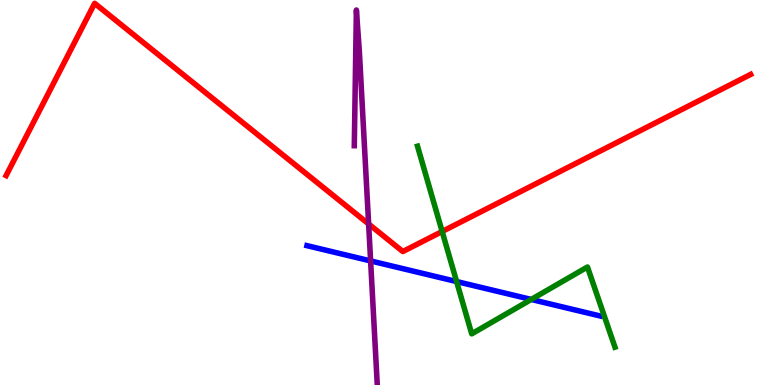[{'lines': ['blue', 'red'], 'intersections': []}, {'lines': ['green', 'red'], 'intersections': [{'x': 5.71, 'y': 3.99}]}, {'lines': ['purple', 'red'], 'intersections': [{'x': 4.76, 'y': 4.18}]}, {'lines': ['blue', 'green'], 'intersections': [{'x': 5.89, 'y': 2.69}, {'x': 6.85, 'y': 2.22}]}, {'lines': ['blue', 'purple'], 'intersections': [{'x': 4.78, 'y': 3.22}]}, {'lines': ['green', 'purple'], 'intersections': []}]